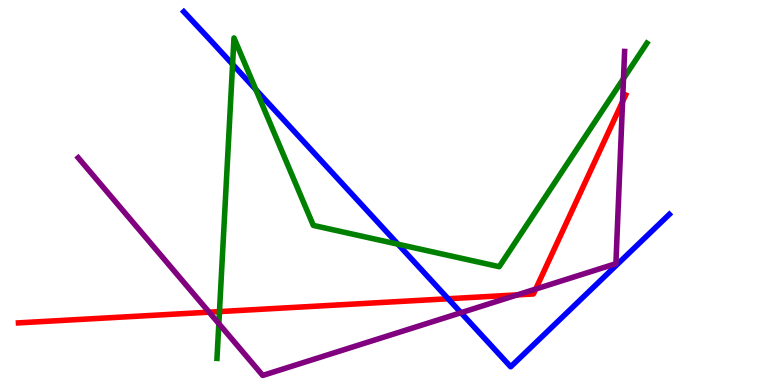[{'lines': ['blue', 'red'], 'intersections': [{'x': 5.78, 'y': 2.24}]}, {'lines': ['green', 'red'], 'intersections': [{'x': 2.83, 'y': 1.91}]}, {'lines': ['purple', 'red'], 'intersections': [{'x': 2.7, 'y': 1.89}, {'x': 6.68, 'y': 2.34}, {'x': 6.91, 'y': 2.49}, {'x': 8.03, 'y': 7.36}]}, {'lines': ['blue', 'green'], 'intersections': [{'x': 3.0, 'y': 8.33}, {'x': 3.3, 'y': 7.67}, {'x': 5.14, 'y': 3.66}]}, {'lines': ['blue', 'purple'], 'intersections': [{'x': 5.95, 'y': 1.88}]}, {'lines': ['green', 'purple'], 'intersections': [{'x': 2.82, 'y': 1.59}, {'x': 8.05, 'y': 7.96}]}]